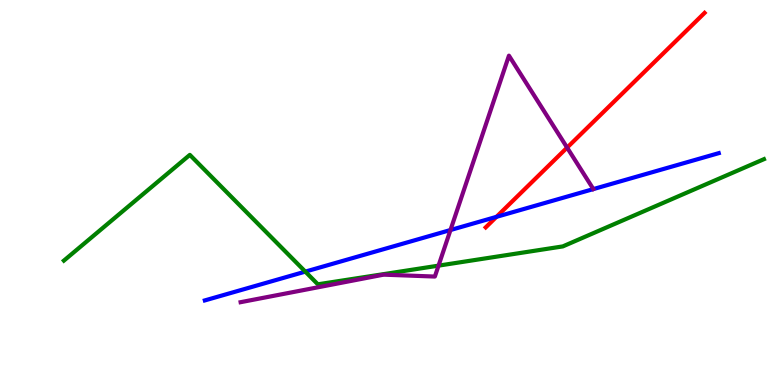[{'lines': ['blue', 'red'], 'intersections': [{'x': 6.41, 'y': 4.37}]}, {'lines': ['green', 'red'], 'intersections': []}, {'lines': ['purple', 'red'], 'intersections': [{'x': 7.32, 'y': 6.17}]}, {'lines': ['blue', 'green'], 'intersections': [{'x': 3.94, 'y': 2.94}]}, {'lines': ['blue', 'purple'], 'intersections': [{'x': 5.81, 'y': 4.03}]}, {'lines': ['green', 'purple'], 'intersections': [{'x': 5.66, 'y': 3.1}]}]